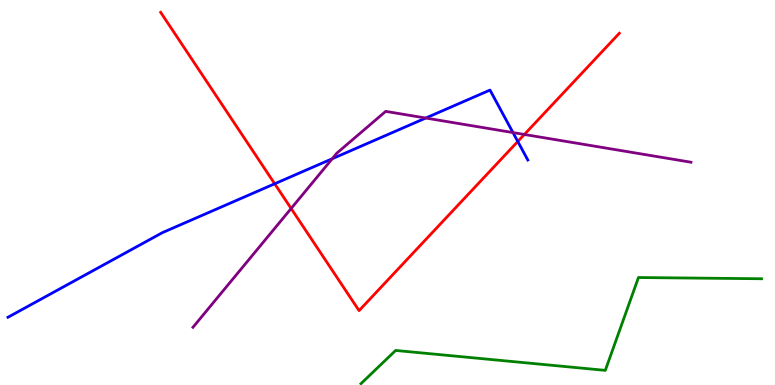[{'lines': ['blue', 'red'], 'intersections': [{'x': 3.54, 'y': 5.23}, {'x': 6.68, 'y': 6.33}]}, {'lines': ['green', 'red'], 'intersections': []}, {'lines': ['purple', 'red'], 'intersections': [{'x': 3.76, 'y': 4.58}, {'x': 6.77, 'y': 6.51}]}, {'lines': ['blue', 'green'], 'intersections': []}, {'lines': ['blue', 'purple'], 'intersections': [{'x': 4.29, 'y': 5.88}, {'x': 5.49, 'y': 6.93}, {'x': 6.62, 'y': 6.56}]}, {'lines': ['green', 'purple'], 'intersections': []}]